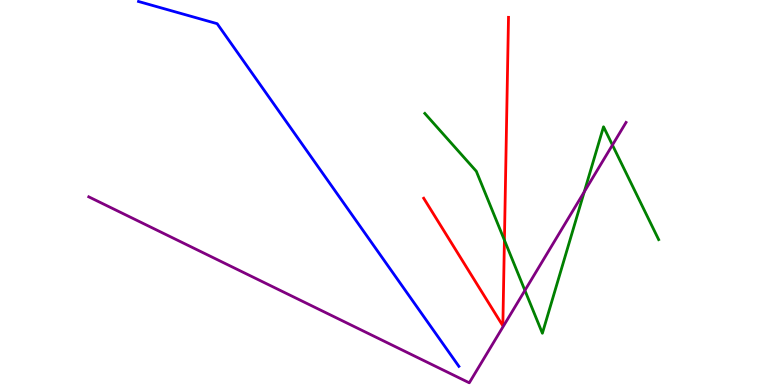[{'lines': ['blue', 'red'], 'intersections': []}, {'lines': ['green', 'red'], 'intersections': [{'x': 6.51, 'y': 3.76}]}, {'lines': ['purple', 'red'], 'intersections': []}, {'lines': ['blue', 'green'], 'intersections': []}, {'lines': ['blue', 'purple'], 'intersections': []}, {'lines': ['green', 'purple'], 'intersections': [{'x': 6.77, 'y': 2.46}, {'x': 7.54, 'y': 5.02}, {'x': 7.9, 'y': 6.23}]}]